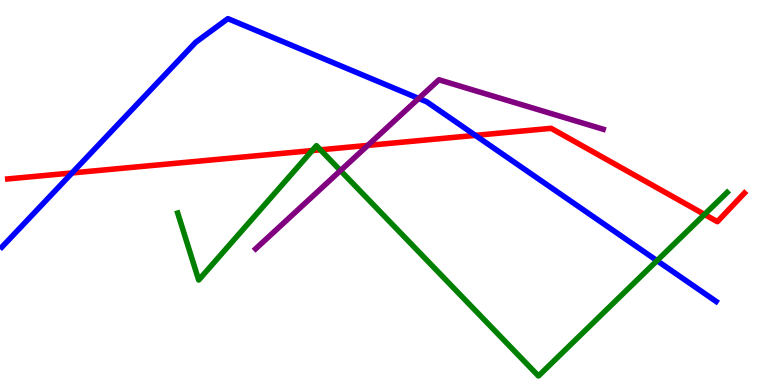[{'lines': ['blue', 'red'], 'intersections': [{'x': 0.93, 'y': 5.51}, {'x': 6.13, 'y': 6.48}]}, {'lines': ['green', 'red'], 'intersections': [{'x': 4.03, 'y': 6.09}, {'x': 4.13, 'y': 6.11}, {'x': 9.09, 'y': 4.43}]}, {'lines': ['purple', 'red'], 'intersections': [{'x': 4.75, 'y': 6.22}]}, {'lines': ['blue', 'green'], 'intersections': [{'x': 8.48, 'y': 3.23}]}, {'lines': ['blue', 'purple'], 'intersections': [{'x': 5.4, 'y': 7.44}]}, {'lines': ['green', 'purple'], 'intersections': [{'x': 4.39, 'y': 5.57}]}]